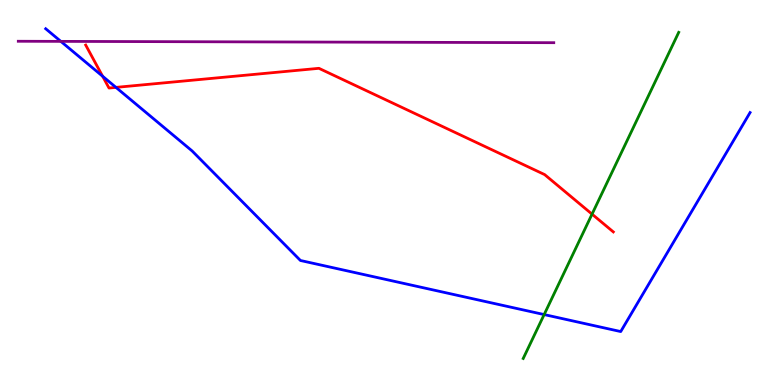[{'lines': ['blue', 'red'], 'intersections': [{'x': 1.32, 'y': 8.02}, {'x': 1.5, 'y': 7.73}]}, {'lines': ['green', 'red'], 'intersections': [{'x': 7.64, 'y': 4.44}]}, {'lines': ['purple', 'red'], 'intersections': []}, {'lines': ['blue', 'green'], 'intersections': [{'x': 7.02, 'y': 1.83}]}, {'lines': ['blue', 'purple'], 'intersections': [{'x': 0.785, 'y': 8.93}]}, {'lines': ['green', 'purple'], 'intersections': []}]